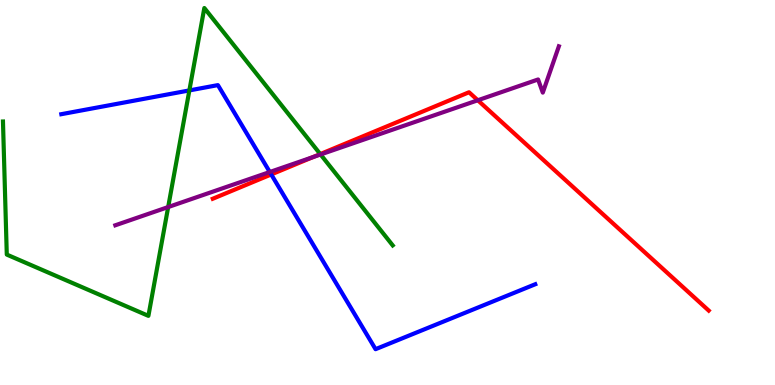[{'lines': ['blue', 'red'], 'intersections': [{'x': 3.5, 'y': 5.47}]}, {'lines': ['green', 'red'], 'intersections': [{'x': 4.13, 'y': 6.0}]}, {'lines': ['purple', 'red'], 'intersections': [{'x': 4.04, 'y': 5.92}, {'x': 6.17, 'y': 7.4}]}, {'lines': ['blue', 'green'], 'intersections': [{'x': 2.44, 'y': 7.65}]}, {'lines': ['blue', 'purple'], 'intersections': [{'x': 3.48, 'y': 5.53}]}, {'lines': ['green', 'purple'], 'intersections': [{'x': 2.17, 'y': 4.62}, {'x': 4.14, 'y': 5.99}]}]